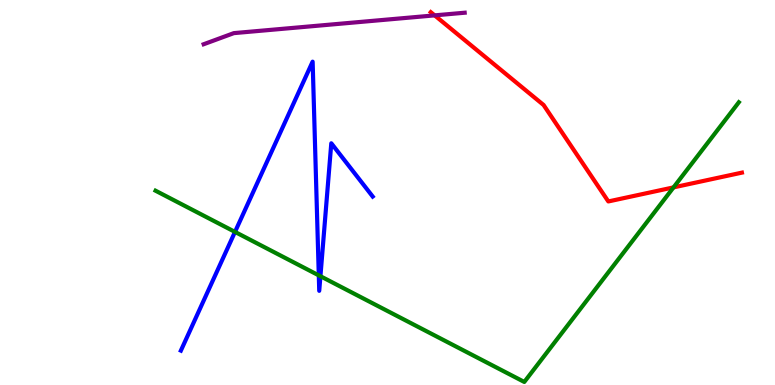[{'lines': ['blue', 'red'], 'intersections': []}, {'lines': ['green', 'red'], 'intersections': [{'x': 8.69, 'y': 5.13}]}, {'lines': ['purple', 'red'], 'intersections': [{'x': 5.61, 'y': 9.6}]}, {'lines': ['blue', 'green'], 'intersections': [{'x': 3.03, 'y': 3.98}, {'x': 4.11, 'y': 2.85}, {'x': 4.13, 'y': 2.83}]}, {'lines': ['blue', 'purple'], 'intersections': []}, {'lines': ['green', 'purple'], 'intersections': []}]